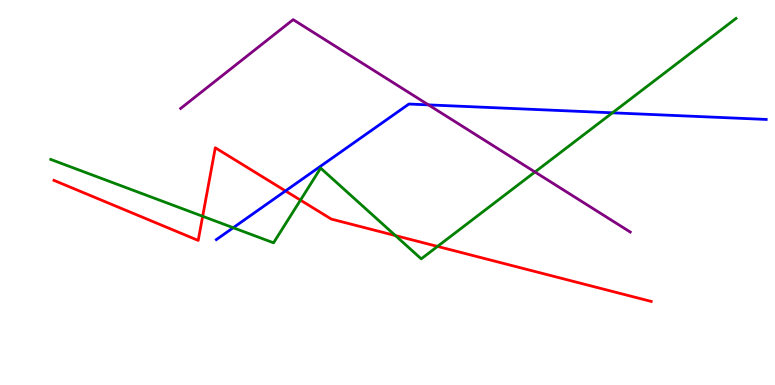[{'lines': ['blue', 'red'], 'intersections': [{'x': 3.68, 'y': 5.04}]}, {'lines': ['green', 'red'], 'intersections': [{'x': 2.62, 'y': 4.38}, {'x': 3.88, 'y': 4.8}, {'x': 5.1, 'y': 3.88}, {'x': 5.65, 'y': 3.6}]}, {'lines': ['purple', 'red'], 'intersections': []}, {'lines': ['blue', 'green'], 'intersections': [{'x': 3.01, 'y': 4.09}, {'x': 7.9, 'y': 7.07}]}, {'lines': ['blue', 'purple'], 'intersections': [{'x': 5.53, 'y': 7.28}]}, {'lines': ['green', 'purple'], 'intersections': [{'x': 6.9, 'y': 5.53}]}]